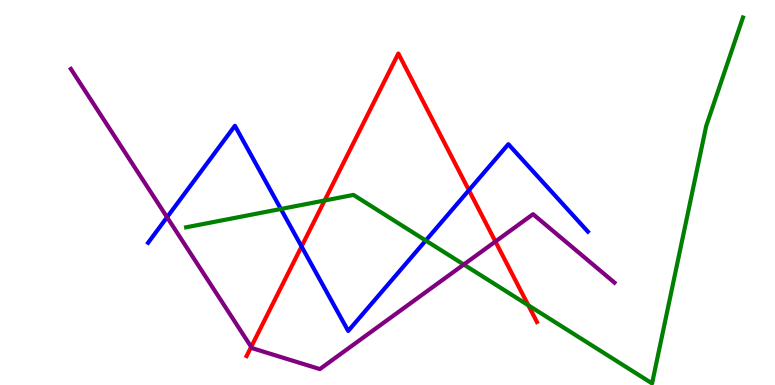[{'lines': ['blue', 'red'], 'intersections': [{'x': 3.89, 'y': 3.6}, {'x': 6.05, 'y': 5.06}]}, {'lines': ['green', 'red'], 'intersections': [{'x': 4.19, 'y': 4.79}, {'x': 6.82, 'y': 2.07}]}, {'lines': ['purple', 'red'], 'intersections': [{'x': 3.24, 'y': 0.99}, {'x': 6.39, 'y': 3.73}]}, {'lines': ['blue', 'green'], 'intersections': [{'x': 3.62, 'y': 4.57}, {'x': 5.49, 'y': 3.75}]}, {'lines': ['blue', 'purple'], 'intersections': [{'x': 2.16, 'y': 4.36}]}, {'lines': ['green', 'purple'], 'intersections': [{'x': 5.98, 'y': 3.13}]}]